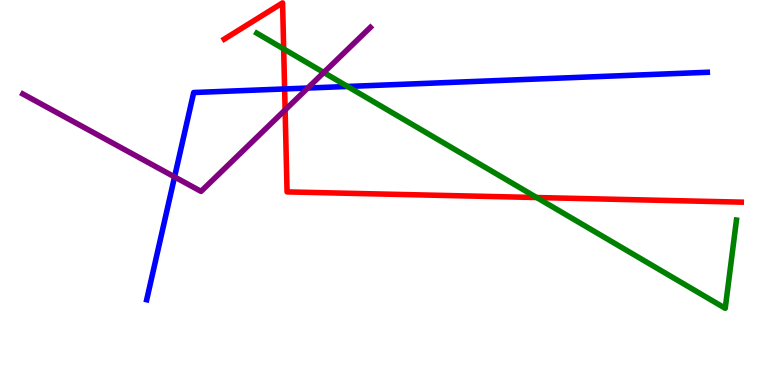[{'lines': ['blue', 'red'], 'intersections': [{'x': 3.67, 'y': 7.69}]}, {'lines': ['green', 'red'], 'intersections': [{'x': 3.66, 'y': 8.73}, {'x': 6.92, 'y': 4.87}]}, {'lines': ['purple', 'red'], 'intersections': [{'x': 3.68, 'y': 7.14}]}, {'lines': ['blue', 'green'], 'intersections': [{'x': 4.48, 'y': 7.75}]}, {'lines': ['blue', 'purple'], 'intersections': [{'x': 2.25, 'y': 5.4}, {'x': 3.97, 'y': 7.71}]}, {'lines': ['green', 'purple'], 'intersections': [{'x': 4.18, 'y': 8.12}]}]